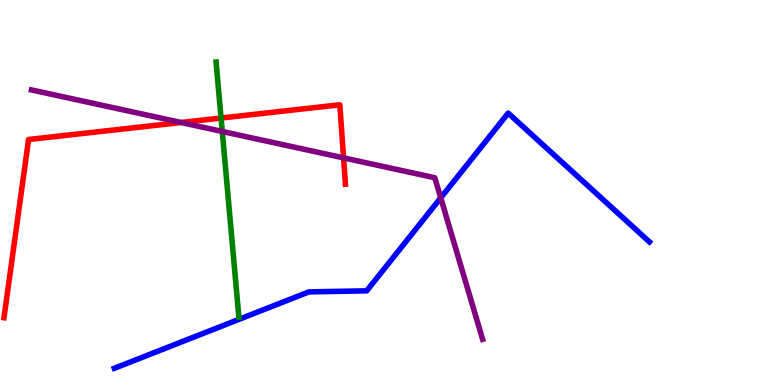[{'lines': ['blue', 'red'], 'intersections': []}, {'lines': ['green', 'red'], 'intersections': [{'x': 2.85, 'y': 6.93}]}, {'lines': ['purple', 'red'], 'intersections': [{'x': 2.34, 'y': 6.82}, {'x': 4.43, 'y': 5.9}]}, {'lines': ['blue', 'green'], 'intersections': []}, {'lines': ['blue', 'purple'], 'intersections': [{'x': 5.69, 'y': 4.86}]}, {'lines': ['green', 'purple'], 'intersections': [{'x': 2.87, 'y': 6.59}]}]